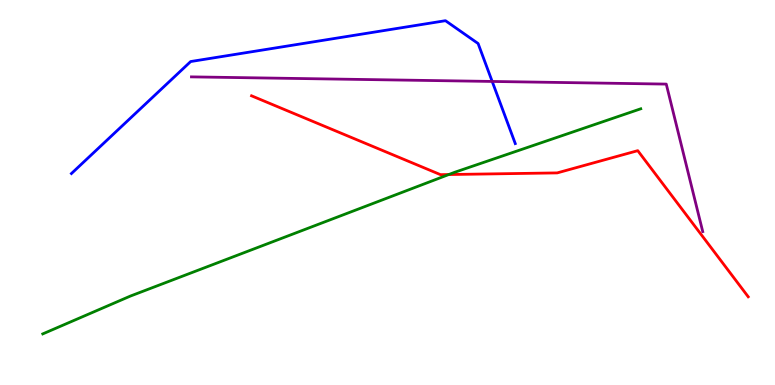[{'lines': ['blue', 'red'], 'intersections': []}, {'lines': ['green', 'red'], 'intersections': [{'x': 5.79, 'y': 5.47}]}, {'lines': ['purple', 'red'], 'intersections': []}, {'lines': ['blue', 'green'], 'intersections': []}, {'lines': ['blue', 'purple'], 'intersections': [{'x': 6.35, 'y': 7.88}]}, {'lines': ['green', 'purple'], 'intersections': []}]